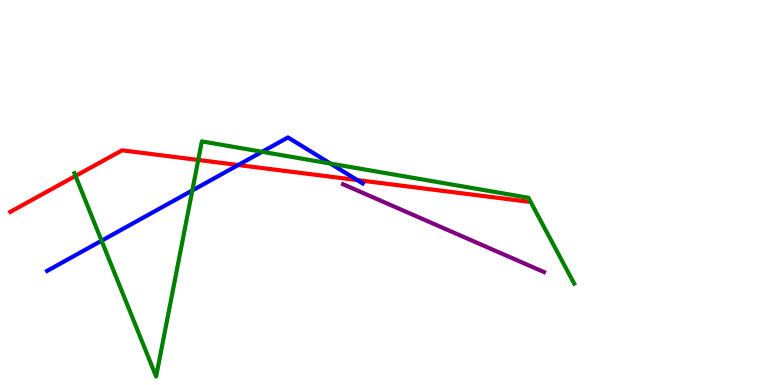[{'lines': ['blue', 'red'], 'intersections': [{'x': 3.07, 'y': 5.71}, {'x': 4.61, 'y': 5.32}]}, {'lines': ['green', 'red'], 'intersections': [{'x': 0.975, 'y': 5.43}, {'x': 2.56, 'y': 5.85}]}, {'lines': ['purple', 'red'], 'intersections': []}, {'lines': ['blue', 'green'], 'intersections': [{'x': 1.31, 'y': 3.75}, {'x': 2.48, 'y': 5.05}, {'x': 3.38, 'y': 6.06}, {'x': 4.26, 'y': 5.75}]}, {'lines': ['blue', 'purple'], 'intersections': []}, {'lines': ['green', 'purple'], 'intersections': []}]